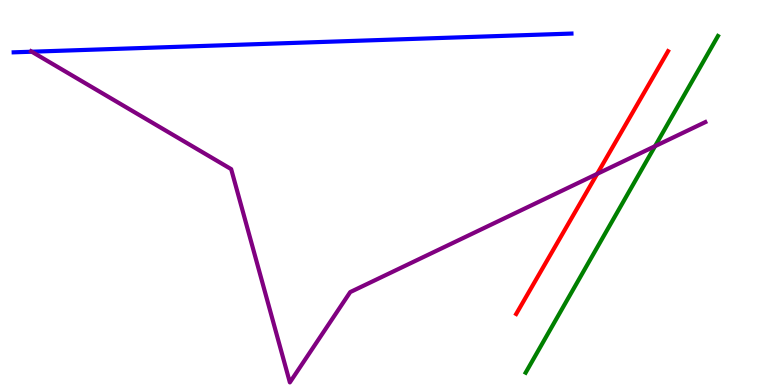[{'lines': ['blue', 'red'], 'intersections': []}, {'lines': ['green', 'red'], 'intersections': []}, {'lines': ['purple', 'red'], 'intersections': [{'x': 7.71, 'y': 5.48}]}, {'lines': ['blue', 'green'], 'intersections': []}, {'lines': ['blue', 'purple'], 'intersections': [{'x': 0.41, 'y': 8.66}]}, {'lines': ['green', 'purple'], 'intersections': [{'x': 8.45, 'y': 6.2}]}]